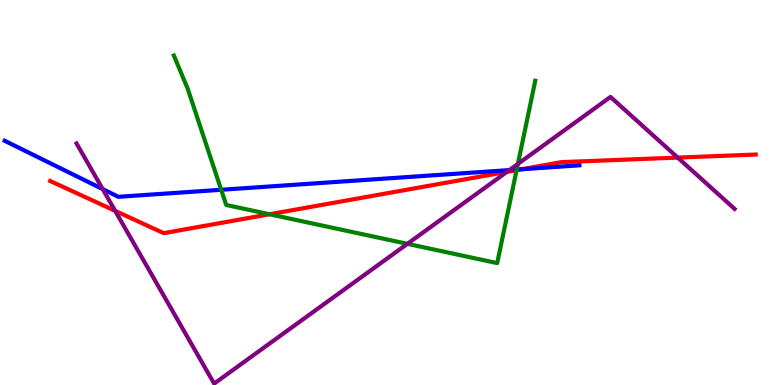[{'lines': ['blue', 'red'], 'intersections': [{'x': 6.73, 'y': 5.6}]}, {'lines': ['green', 'red'], 'intersections': [{'x': 3.48, 'y': 4.43}, {'x': 6.67, 'y': 5.58}]}, {'lines': ['purple', 'red'], 'intersections': [{'x': 1.49, 'y': 4.52}, {'x': 6.54, 'y': 5.54}, {'x': 8.74, 'y': 5.91}]}, {'lines': ['blue', 'green'], 'intersections': [{'x': 2.85, 'y': 5.07}, {'x': 6.67, 'y': 5.6}]}, {'lines': ['blue', 'purple'], 'intersections': [{'x': 1.33, 'y': 5.09}, {'x': 6.57, 'y': 5.58}]}, {'lines': ['green', 'purple'], 'intersections': [{'x': 5.26, 'y': 3.67}, {'x': 6.68, 'y': 5.74}]}]